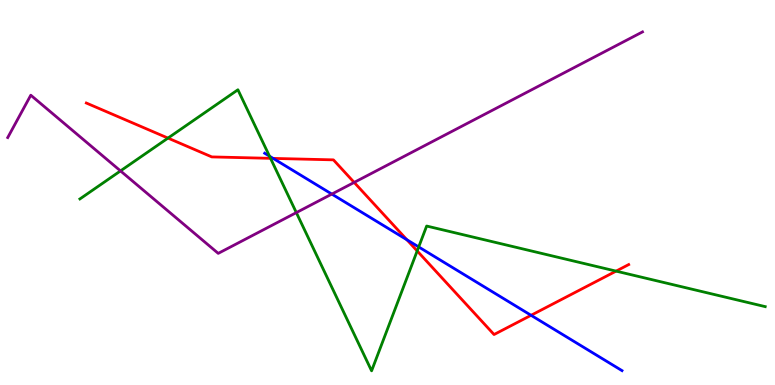[{'lines': ['blue', 'red'], 'intersections': [{'x': 3.52, 'y': 5.89}, {'x': 5.25, 'y': 3.77}, {'x': 6.85, 'y': 1.81}]}, {'lines': ['green', 'red'], 'intersections': [{'x': 2.17, 'y': 6.41}, {'x': 3.49, 'y': 5.89}, {'x': 5.38, 'y': 3.48}, {'x': 7.95, 'y': 2.96}]}, {'lines': ['purple', 'red'], 'intersections': [{'x': 4.57, 'y': 5.26}]}, {'lines': ['blue', 'green'], 'intersections': [{'x': 3.48, 'y': 5.94}, {'x': 5.4, 'y': 3.59}]}, {'lines': ['blue', 'purple'], 'intersections': [{'x': 4.28, 'y': 4.96}]}, {'lines': ['green', 'purple'], 'intersections': [{'x': 1.55, 'y': 5.56}, {'x': 3.82, 'y': 4.48}]}]